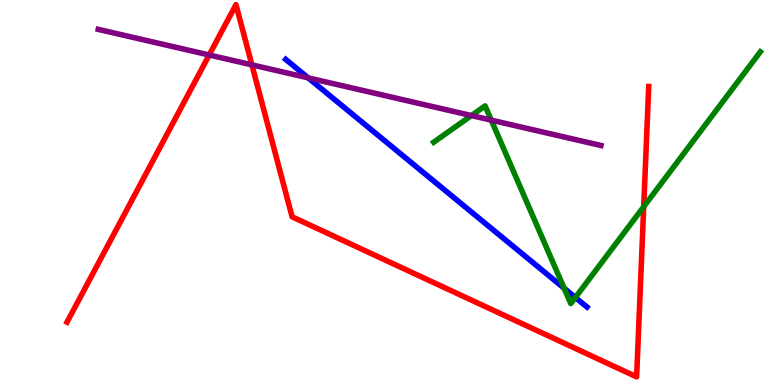[{'lines': ['blue', 'red'], 'intersections': []}, {'lines': ['green', 'red'], 'intersections': [{'x': 8.31, 'y': 4.63}]}, {'lines': ['purple', 'red'], 'intersections': [{'x': 2.7, 'y': 8.57}, {'x': 3.25, 'y': 8.32}]}, {'lines': ['blue', 'green'], 'intersections': [{'x': 7.28, 'y': 2.51}, {'x': 7.42, 'y': 2.27}]}, {'lines': ['blue', 'purple'], 'intersections': [{'x': 3.98, 'y': 7.98}]}, {'lines': ['green', 'purple'], 'intersections': [{'x': 6.08, 'y': 7.0}, {'x': 6.34, 'y': 6.88}]}]